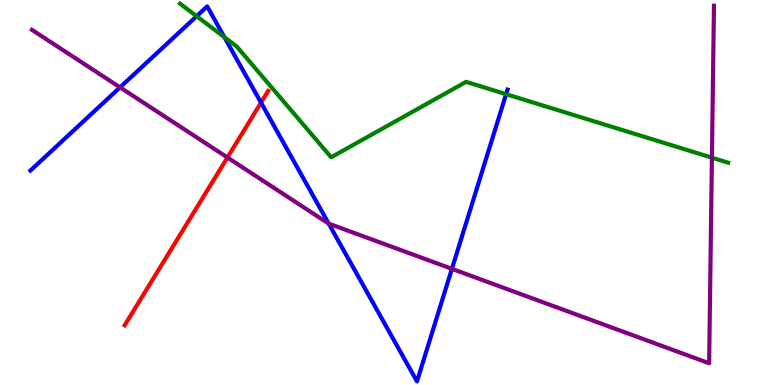[{'lines': ['blue', 'red'], 'intersections': [{'x': 3.37, 'y': 7.33}]}, {'lines': ['green', 'red'], 'intersections': []}, {'lines': ['purple', 'red'], 'intersections': [{'x': 2.93, 'y': 5.91}]}, {'lines': ['blue', 'green'], 'intersections': [{'x': 2.54, 'y': 9.58}, {'x': 2.9, 'y': 9.03}, {'x': 6.53, 'y': 7.55}]}, {'lines': ['blue', 'purple'], 'intersections': [{'x': 1.55, 'y': 7.73}, {'x': 4.24, 'y': 4.19}, {'x': 5.83, 'y': 3.02}]}, {'lines': ['green', 'purple'], 'intersections': [{'x': 9.19, 'y': 5.9}]}]